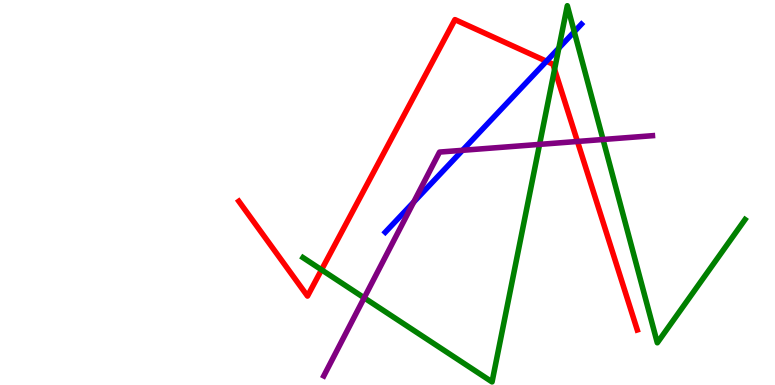[{'lines': ['blue', 'red'], 'intersections': [{'x': 7.05, 'y': 8.41}]}, {'lines': ['green', 'red'], 'intersections': [{'x': 4.15, 'y': 2.99}, {'x': 7.16, 'y': 8.2}]}, {'lines': ['purple', 'red'], 'intersections': [{'x': 7.45, 'y': 6.33}]}, {'lines': ['blue', 'green'], 'intersections': [{'x': 7.21, 'y': 8.75}, {'x': 7.41, 'y': 9.18}]}, {'lines': ['blue', 'purple'], 'intersections': [{'x': 5.34, 'y': 4.75}, {'x': 5.97, 'y': 6.1}]}, {'lines': ['green', 'purple'], 'intersections': [{'x': 4.7, 'y': 2.26}, {'x': 6.96, 'y': 6.25}, {'x': 7.78, 'y': 6.38}]}]